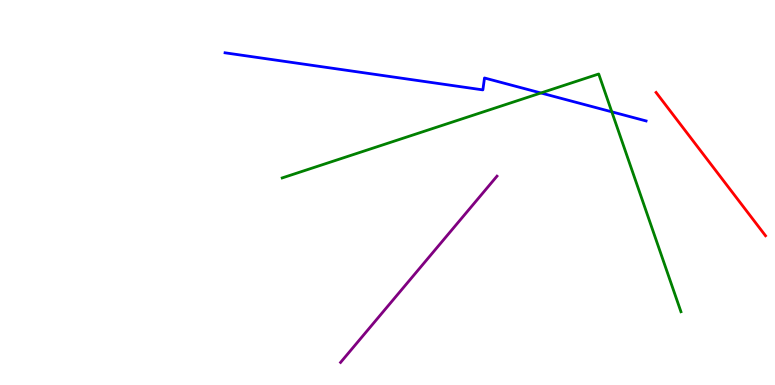[{'lines': ['blue', 'red'], 'intersections': []}, {'lines': ['green', 'red'], 'intersections': []}, {'lines': ['purple', 'red'], 'intersections': []}, {'lines': ['blue', 'green'], 'intersections': [{'x': 6.98, 'y': 7.59}, {'x': 7.89, 'y': 7.1}]}, {'lines': ['blue', 'purple'], 'intersections': []}, {'lines': ['green', 'purple'], 'intersections': []}]